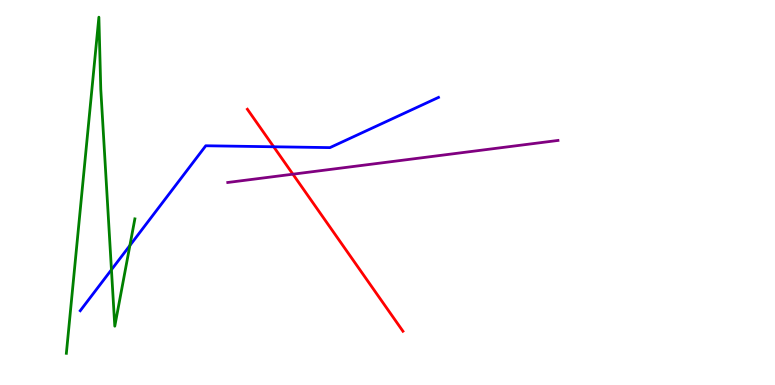[{'lines': ['blue', 'red'], 'intersections': [{'x': 3.53, 'y': 6.19}]}, {'lines': ['green', 'red'], 'intersections': []}, {'lines': ['purple', 'red'], 'intersections': [{'x': 3.78, 'y': 5.48}]}, {'lines': ['blue', 'green'], 'intersections': [{'x': 1.44, 'y': 2.99}, {'x': 1.68, 'y': 3.62}]}, {'lines': ['blue', 'purple'], 'intersections': []}, {'lines': ['green', 'purple'], 'intersections': []}]